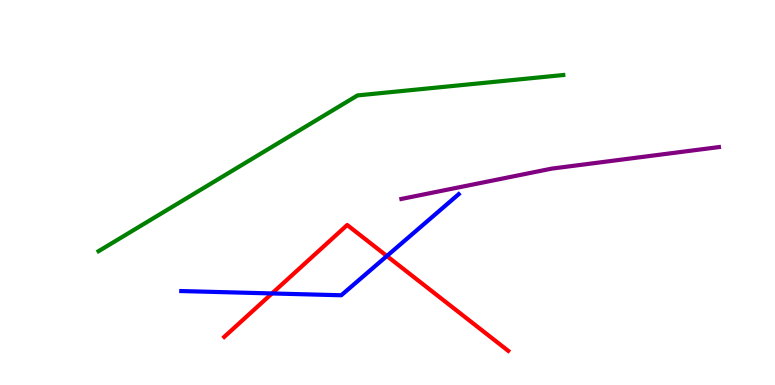[{'lines': ['blue', 'red'], 'intersections': [{'x': 3.51, 'y': 2.38}, {'x': 4.99, 'y': 3.35}]}, {'lines': ['green', 'red'], 'intersections': []}, {'lines': ['purple', 'red'], 'intersections': []}, {'lines': ['blue', 'green'], 'intersections': []}, {'lines': ['blue', 'purple'], 'intersections': []}, {'lines': ['green', 'purple'], 'intersections': []}]